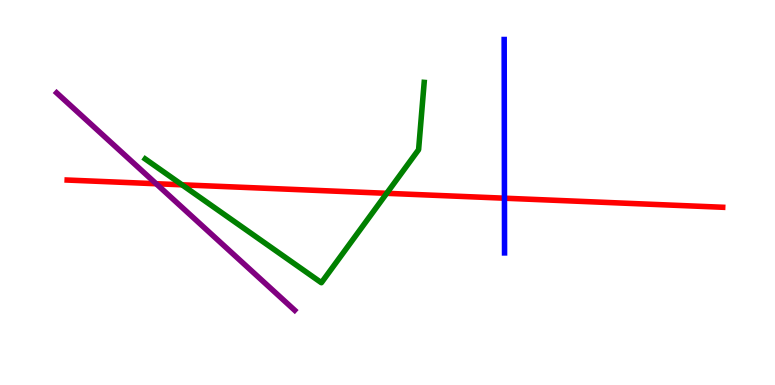[{'lines': ['blue', 'red'], 'intersections': [{'x': 6.51, 'y': 4.85}]}, {'lines': ['green', 'red'], 'intersections': [{'x': 2.35, 'y': 5.2}, {'x': 4.99, 'y': 4.98}]}, {'lines': ['purple', 'red'], 'intersections': [{'x': 2.02, 'y': 5.23}]}, {'lines': ['blue', 'green'], 'intersections': []}, {'lines': ['blue', 'purple'], 'intersections': []}, {'lines': ['green', 'purple'], 'intersections': []}]